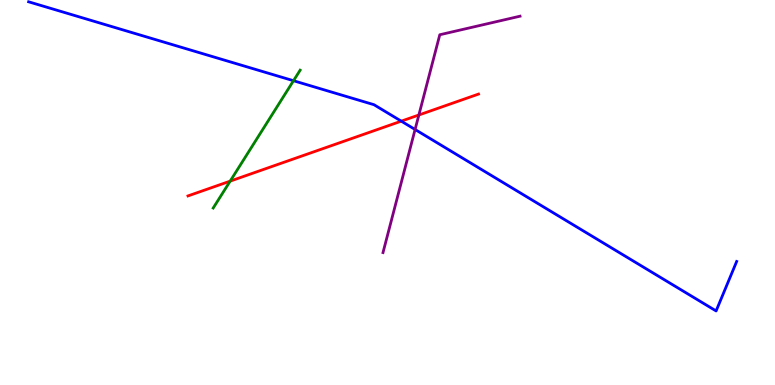[{'lines': ['blue', 'red'], 'intersections': [{'x': 5.18, 'y': 6.85}]}, {'lines': ['green', 'red'], 'intersections': [{'x': 2.97, 'y': 5.3}]}, {'lines': ['purple', 'red'], 'intersections': [{'x': 5.4, 'y': 7.01}]}, {'lines': ['blue', 'green'], 'intersections': [{'x': 3.79, 'y': 7.9}]}, {'lines': ['blue', 'purple'], 'intersections': [{'x': 5.36, 'y': 6.64}]}, {'lines': ['green', 'purple'], 'intersections': []}]